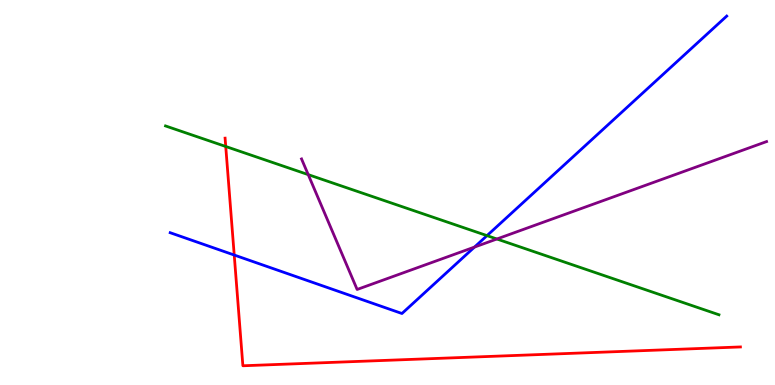[{'lines': ['blue', 'red'], 'intersections': [{'x': 3.02, 'y': 3.38}]}, {'lines': ['green', 'red'], 'intersections': [{'x': 2.91, 'y': 6.2}]}, {'lines': ['purple', 'red'], 'intersections': []}, {'lines': ['blue', 'green'], 'intersections': [{'x': 6.28, 'y': 3.88}]}, {'lines': ['blue', 'purple'], 'intersections': [{'x': 6.12, 'y': 3.58}]}, {'lines': ['green', 'purple'], 'intersections': [{'x': 3.98, 'y': 5.46}, {'x': 6.41, 'y': 3.79}]}]